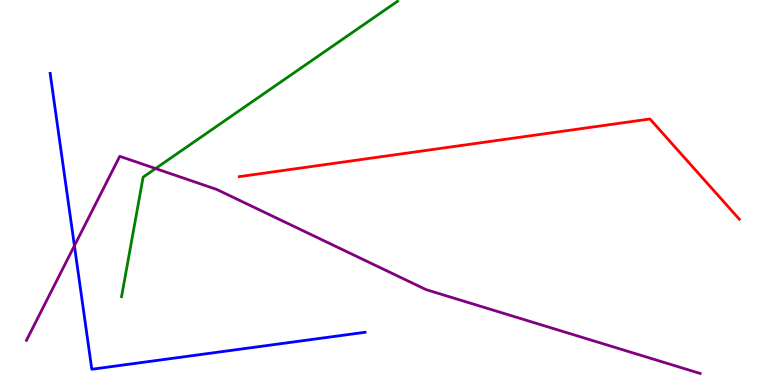[{'lines': ['blue', 'red'], 'intersections': []}, {'lines': ['green', 'red'], 'intersections': []}, {'lines': ['purple', 'red'], 'intersections': []}, {'lines': ['blue', 'green'], 'intersections': []}, {'lines': ['blue', 'purple'], 'intersections': [{'x': 0.96, 'y': 3.62}]}, {'lines': ['green', 'purple'], 'intersections': [{'x': 2.01, 'y': 5.62}]}]